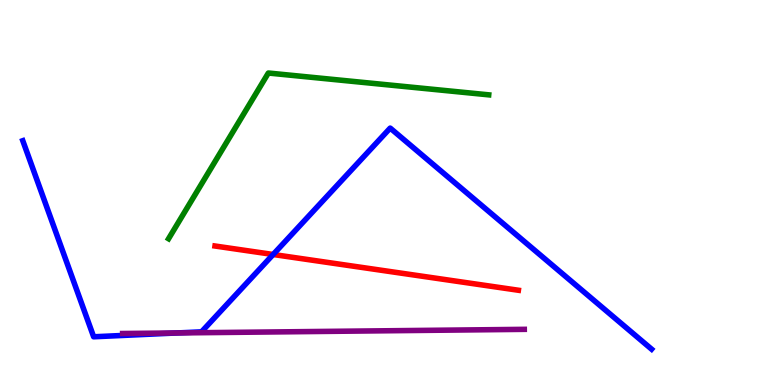[{'lines': ['blue', 'red'], 'intersections': [{'x': 3.52, 'y': 3.39}]}, {'lines': ['green', 'red'], 'intersections': []}, {'lines': ['purple', 'red'], 'intersections': []}, {'lines': ['blue', 'green'], 'intersections': []}, {'lines': ['blue', 'purple'], 'intersections': [{'x': 2.29, 'y': 1.35}]}, {'lines': ['green', 'purple'], 'intersections': []}]